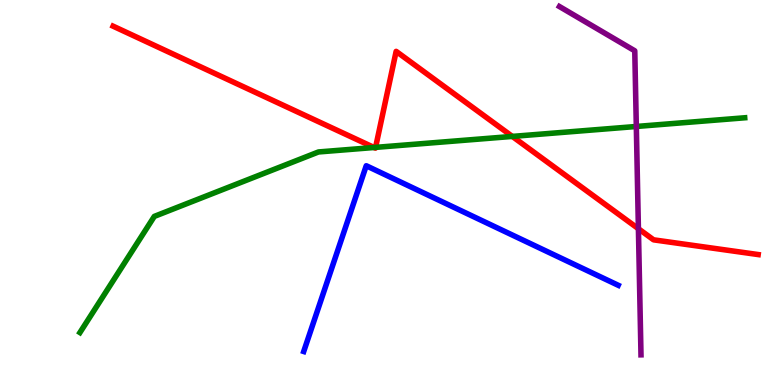[{'lines': ['blue', 'red'], 'intersections': []}, {'lines': ['green', 'red'], 'intersections': [{'x': 4.83, 'y': 6.17}, {'x': 4.85, 'y': 6.17}, {'x': 6.61, 'y': 6.46}]}, {'lines': ['purple', 'red'], 'intersections': [{'x': 8.24, 'y': 4.06}]}, {'lines': ['blue', 'green'], 'intersections': []}, {'lines': ['blue', 'purple'], 'intersections': []}, {'lines': ['green', 'purple'], 'intersections': [{'x': 8.21, 'y': 6.71}]}]